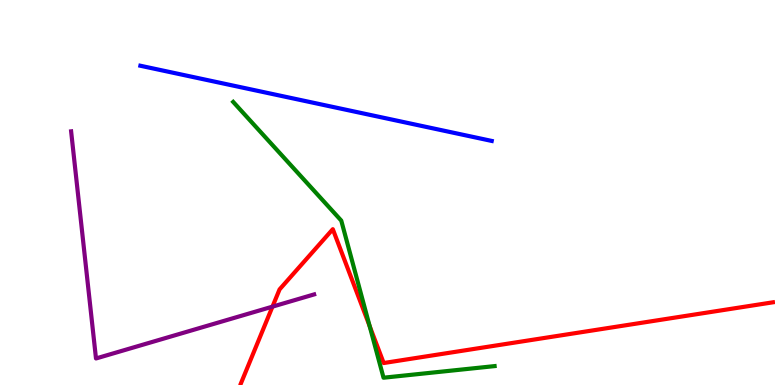[{'lines': ['blue', 'red'], 'intersections': []}, {'lines': ['green', 'red'], 'intersections': [{'x': 4.77, 'y': 1.53}]}, {'lines': ['purple', 'red'], 'intersections': [{'x': 3.52, 'y': 2.04}]}, {'lines': ['blue', 'green'], 'intersections': []}, {'lines': ['blue', 'purple'], 'intersections': []}, {'lines': ['green', 'purple'], 'intersections': []}]